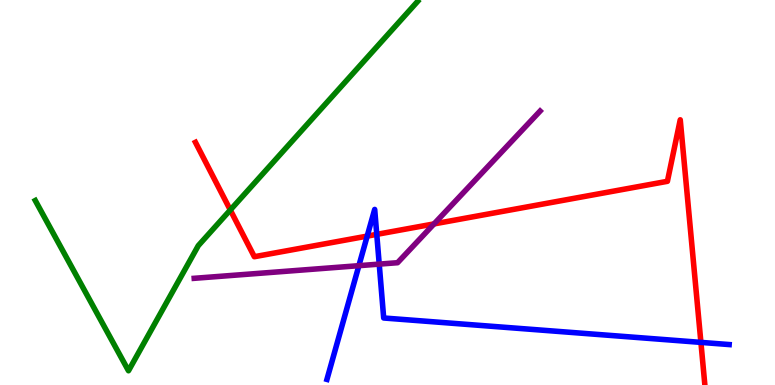[{'lines': ['blue', 'red'], 'intersections': [{'x': 4.74, 'y': 3.87}, {'x': 4.86, 'y': 3.91}, {'x': 9.04, 'y': 1.11}]}, {'lines': ['green', 'red'], 'intersections': [{'x': 2.97, 'y': 4.55}]}, {'lines': ['purple', 'red'], 'intersections': [{'x': 5.6, 'y': 4.18}]}, {'lines': ['blue', 'green'], 'intersections': []}, {'lines': ['blue', 'purple'], 'intersections': [{'x': 4.63, 'y': 3.1}, {'x': 4.89, 'y': 3.14}]}, {'lines': ['green', 'purple'], 'intersections': []}]